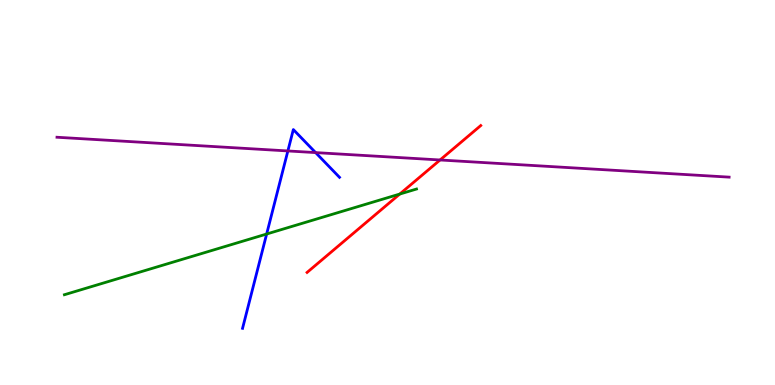[{'lines': ['blue', 'red'], 'intersections': []}, {'lines': ['green', 'red'], 'intersections': [{'x': 5.16, 'y': 4.96}]}, {'lines': ['purple', 'red'], 'intersections': [{'x': 5.68, 'y': 5.84}]}, {'lines': ['blue', 'green'], 'intersections': [{'x': 3.44, 'y': 3.92}]}, {'lines': ['blue', 'purple'], 'intersections': [{'x': 3.71, 'y': 6.08}, {'x': 4.07, 'y': 6.04}]}, {'lines': ['green', 'purple'], 'intersections': []}]